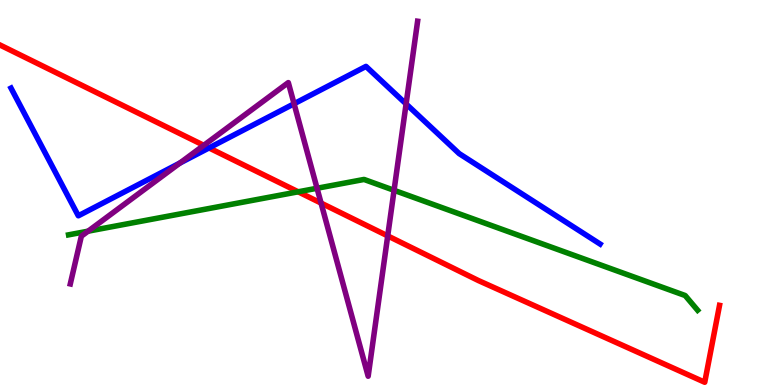[{'lines': ['blue', 'red'], 'intersections': [{'x': 2.7, 'y': 6.16}]}, {'lines': ['green', 'red'], 'intersections': [{'x': 3.85, 'y': 5.02}]}, {'lines': ['purple', 'red'], 'intersections': [{'x': 2.63, 'y': 6.23}, {'x': 4.14, 'y': 4.73}, {'x': 5.0, 'y': 3.87}]}, {'lines': ['blue', 'green'], 'intersections': []}, {'lines': ['blue', 'purple'], 'intersections': [{'x': 2.32, 'y': 5.77}, {'x': 3.79, 'y': 7.3}, {'x': 5.24, 'y': 7.3}]}, {'lines': ['green', 'purple'], 'intersections': [{'x': 1.14, 'y': 4.0}, {'x': 4.09, 'y': 5.11}, {'x': 5.08, 'y': 5.06}]}]